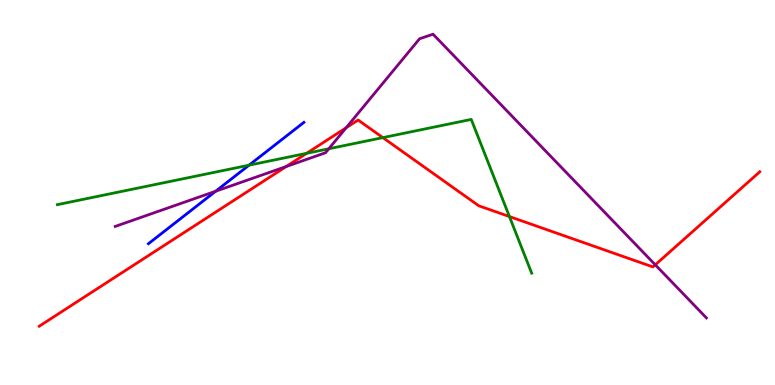[{'lines': ['blue', 'red'], 'intersections': []}, {'lines': ['green', 'red'], 'intersections': [{'x': 3.96, 'y': 6.02}, {'x': 4.94, 'y': 6.43}, {'x': 6.57, 'y': 4.38}]}, {'lines': ['purple', 'red'], 'intersections': [{'x': 3.69, 'y': 5.67}, {'x': 4.47, 'y': 6.68}, {'x': 8.46, 'y': 3.12}]}, {'lines': ['blue', 'green'], 'intersections': [{'x': 3.21, 'y': 5.71}]}, {'lines': ['blue', 'purple'], 'intersections': [{'x': 2.78, 'y': 5.03}]}, {'lines': ['green', 'purple'], 'intersections': [{'x': 4.24, 'y': 6.14}]}]